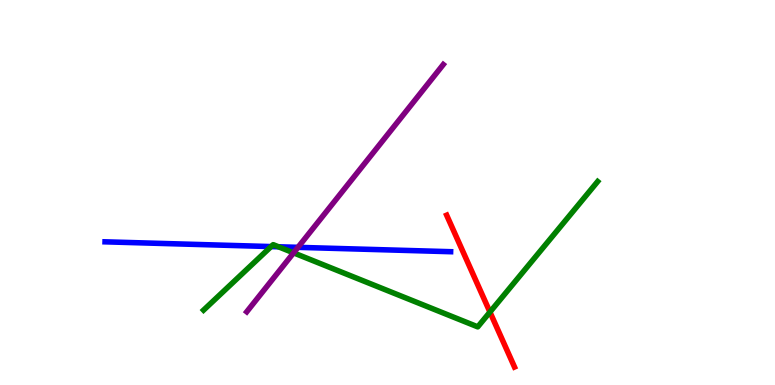[{'lines': ['blue', 'red'], 'intersections': []}, {'lines': ['green', 'red'], 'intersections': [{'x': 6.32, 'y': 1.89}]}, {'lines': ['purple', 'red'], 'intersections': []}, {'lines': ['blue', 'green'], 'intersections': [{'x': 3.5, 'y': 3.6}, {'x': 3.59, 'y': 3.59}]}, {'lines': ['blue', 'purple'], 'intersections': [{'x': 3.84, 'y': 3.58}]}, {'lines': ['green', 'purple'], 'intersections': [{'x': 3.79, 'y': 3.43}]}]